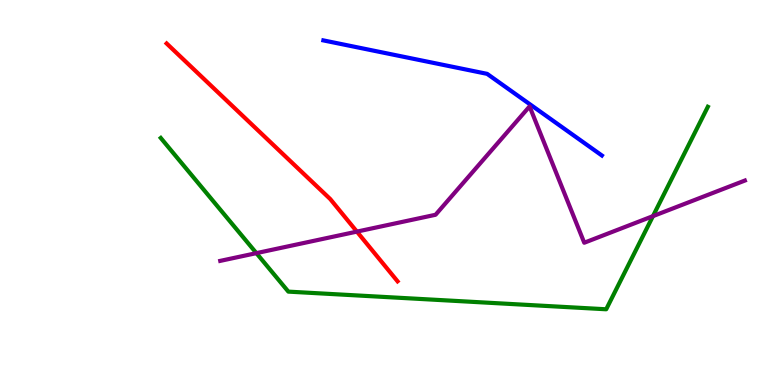[{'lines': ['blue', 'red'], 'intersections': []}, {'lines': ['green', 'red'], 'intersections': []}, {'lines': ['purple', 'red'], 'intersections': [{'x': 4.61, 'y': 3.98}]}, {'lines': ['blue', 'green'], 'intersections': []}, {'lines': ['blue', 'purple'], 'intersections': []}, {'lines': ['green', 'purple'], 'intersections': [{'x': 3.31, 'y': 3.42}, {'x': 8.43, 'y': 4.39}]}]